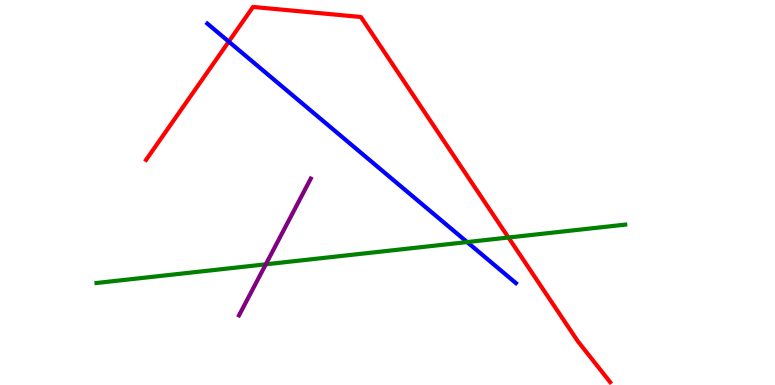[{'lines': ['blue', 'red'], 'intersections': [{'x': 2.95, 'y': 8.92}]}, {'lines': ['green', 'red'], 'intersections': [{'x': 6.56, 'y': 3.83}]}, {'lines': ['purple', 'red'], 'intersections': []}, {'lines': ['blue', 'green'], 'intersections': [{'x': 6.03, 'y': 3.71}]}, {'lines': ['blue', 'purple'], 'intersections': []}, {'lines': ['green', 'purple'], 'intersections': [{'x': 3.43, 'y': 3.13}]}]